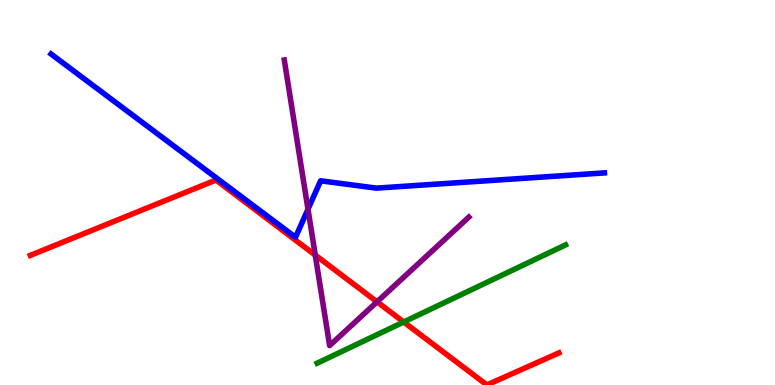[{'lines': ['blue', 'red'], 'intersections': []}, {'lines': ['green', 'red'], 'intersections': [{'x': 5.21, 'y': 1.64}]}, {'lines': ['purple', 'red'], 'intersections': [{'x': 4.07, 'y': 3.37}, {'x': 4.87, 'y': 2.16}]}, {'lines': ['blue', 'green'], 'intersections': []}, {'lines': ['blue', 'purple'], 'intersections': [{'x': 3.97, 'y': 4.57}]}, {'lines': ['green', 'purple'], 'intersections': []}]